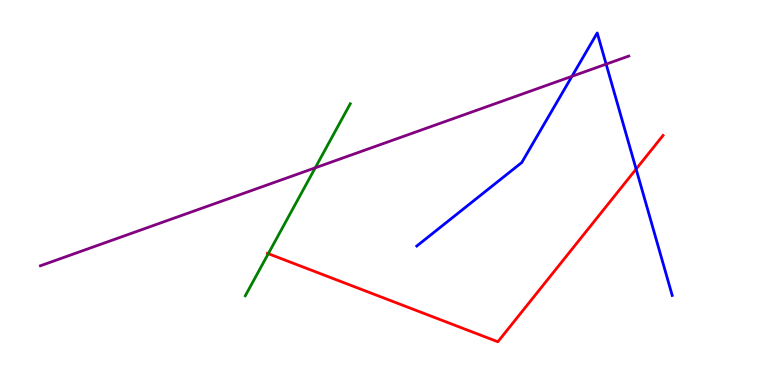[{'lines': ['blue', 'red'], 'intersections': [{'x': 8.21, 'y': 5.61}]}, {'lines': ['green', 'red'], 'intersections': [{'x': 3.46, 'y': 3.41}]}, {'lines': ['purple', 'red'], 'intersections': []}, {'lines': ['blue', 'green'], 'intersections': []}, {'lines': ['blue', 'purple'], 'intersections': [{'x': 7.38, 'y': 8.02}, {'x': 7.82, 'y': 8.33}]}, {'lines': ['green', 'purple'], 'intersections': [{'x': 4.07, 'y': 5.64}]}]